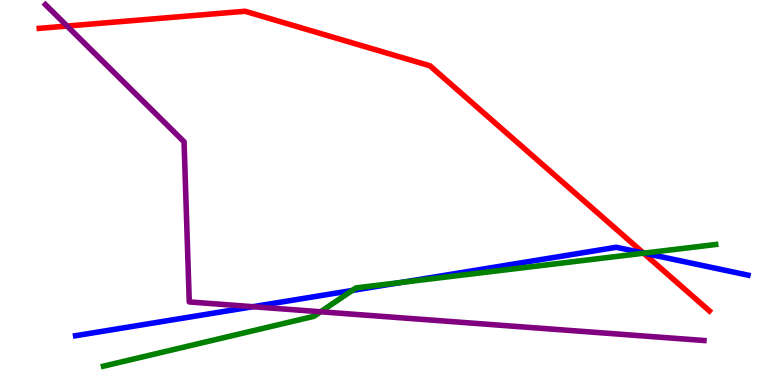[{'lines': ['blue', 'red'], 'intersections': [{'x': 8.3, 'y': 3.43}]}, {'lines': ['green', 'red'], 'intersections': [{'x': 8.3, 'y': 3.42}]}, {'lines': ['purple', 'red'], 'intersections': [{'x': 0.866, 'y': 9.32}]}, {'lines': ['blue', 'green'], 'intersections': [{'x': 4.54, 'y': 2.46}, {'x': 5.18, 'y': 2.66}, {'x': 8.31, 'y': 3.42}]}, {'lines': ['blue', 'purple'], 'intersections': [{'x': 3.26, 'y': 2.03}]}, {'lines': ['green', 'purple'], 'intersections': [{'x': 4.14, 'y': 1.9}]}]